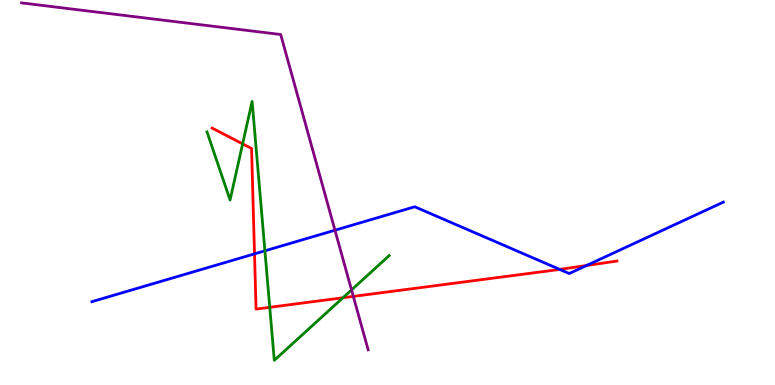[{'lines': ['blue', 'red'], 'intersections': [{'x': 3.28, 'y': 3.41}, {'x': 7.22, 'y': 3.0}, {'x': 7.57, 'y': 3.1}]}, {'lines': ['green', 'red'], 'intersections': [{'x': 3.13, 'y': 6.26}, {'x': 3.48, 'y': 2.02}, {'x': 4.43, 'y': 2.27}]}, {'lines': ['purple', 'red'], 'intersections': [{'x': 4.56, 'y': 2.3}]}, {'lines': ['blue', 'green'], 'intersections': [{'x': 3.42, 'y': 3.49}]}, {'lines': ['blue', 'purple'], 'intersections': [{'x': 4.32, 'y': 4.02}]}, {'lines': ['green', 'purple'], 'intersections': [{'x': 4.54, 'y': 2.47}]}]